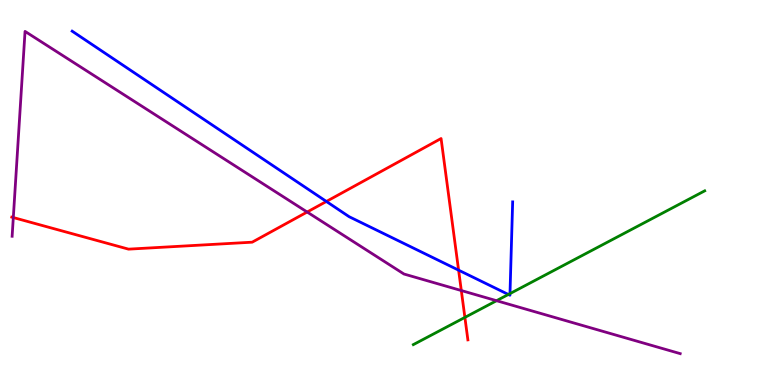[{'lines': ['blue', 'red'], 'intersections': [{'x': 4.21, 'y': 4.77}, {'x': 5.92, 'y': 2.98}]}, {'lines': ['green', 'red'], 'intersections': [{'x': 6.0, 'y': 1.76}]}, {'lines': ['purple', 'red'], 'intersections': [{'x': 0.172, 'y': 4.35}, {'x': 3.96, 'y': 4.49}, {'x': 5.95, 'y': 2.45}]}, {'lines': ['blue', 'green'], 'intersections': [{'x': 6.56, 'y': 2.35}, {'x': 6.58, 'y': 2.37}]}, {'lines': ['blue', 'purple'], 'intersections': []}, {'lines': ['green', 'purple'], 'intersections': [{'x': 6.41, 'y': 2.19}]}]